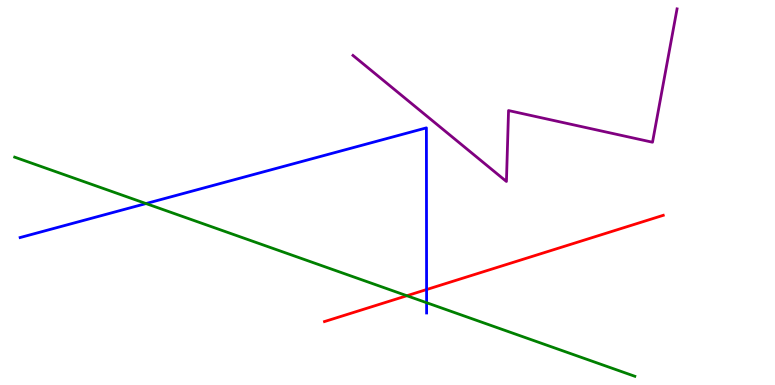[{'lines': ['blue', 'red'], 'intersections': [{'x': 5.5, 'y': 2.48}]}, {'lines': ['green', 'red'], 'intersections': [{'x': 5.25, 'y': 2.32}]}, {'lines': ['purple', 'red'], 'intersections': []}, {'lines': ['blue', 'green'], 'intersections': [{'x': 1.88, 'y': 4.71}, {'x': 5.5, 'y': 2.14}]}, {'lines': ['blue', 'purple'], 'intersections': []}, {'lines': ['green', 'purple'], 'intersections': []}]